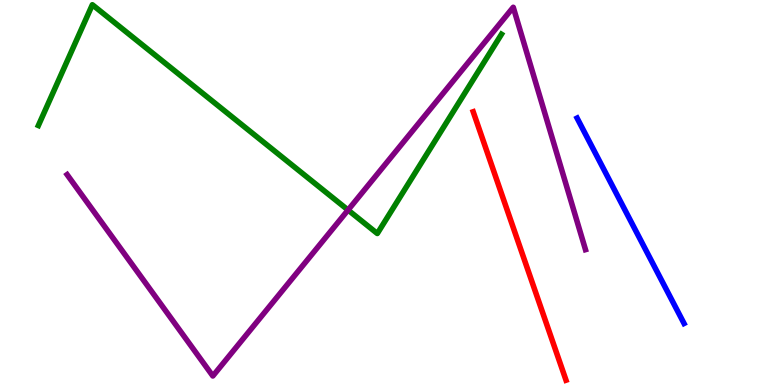[{'lines': ['blue', 'red'], 'intersections': []}, {'lines': ['green', 'red'], 'intersections': []}, {'lines': ['purple', 'red'], 'intersections': []}, {'lines': ['blue', 'green'], 'intersections': []}, {'lines': ['blue', 'purple'], 'intersections': []}, {'lines': ['green', 'purple'], 'intersections': [{'x': 4.49, 'y': 4.54}]}]